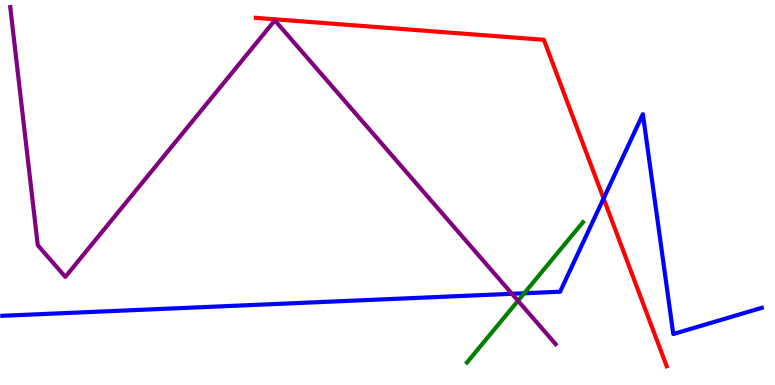[{'lines': ['blue', 'red'], 'intersections': [{'x': 7.79, 'y': 4.84}]}, {'lines': ['green', 'red'], 'intersections': []}, {'lines': ['purple', 'red'], 'intersections': []}, {'lines': ['blue', 'green'], 'intersections': [{'x': 6.76, 'y': 2.38}]}, {'lines': ['blue', 'purple'], 'intersections': [{'x': 6.61, 'y': 2.37}]}, {'lines': ['green', 'purple'], 'intersections': [{'x': 6.68, 'y': 2.19}]}]